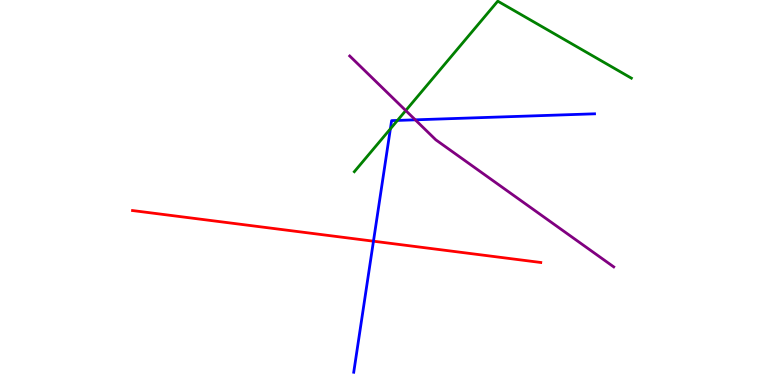[{'lines': ['blue', 'red'], 'intersections': [{'x': 4.82, 'y': 3.74}]}, {'lines': ['green', 'red'], 'intersections': []}, {'lines': ['purple', 'red'], 'intersections': []}, {'lines': ['blue', 'green'], 'intersections': [{'x': 5.04, 'y': 6.65}, {'x': 5.13, 'y': 6.87}]}, {'lines': ['blue', 'purple'], 'intersections': [{'x': 5.36, 'y': 6.89}]}, {'lines': ['green', 'purple'], 'intersections': [{'x': 5.24, 'y': 7.13}]}]